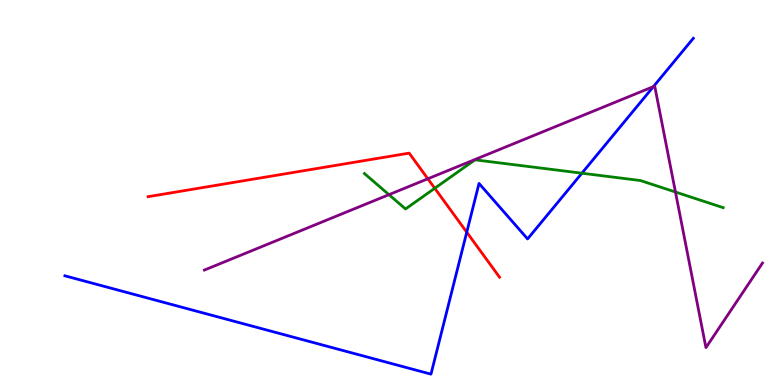[{'lines': ['blue', 'red'], 'intersections': [{'x': 6.02, 'y': 3.97}]}, {'lines': ['green', 'red'], 'intersections': [{'x': 5.61, 'y': 5.11}]}, {'lines': ['purple', 'red'], 'intersections': [{'x': 5.52, 'y': 5.36}]}, {'lines': ['blue', 'green'], 'intersections': [{'x': 7.51, 'y': 5.5}]}, {'lines': ['blue', 'purple'], 'intersections': [{'x': 8.43, 'y': 7.75}]}, {'lines': ['green', 'purple'], 'intersections': [{'x': 5.02, 'y': 4.94}, {'x': 8.72, 'y': 5.01}]}]